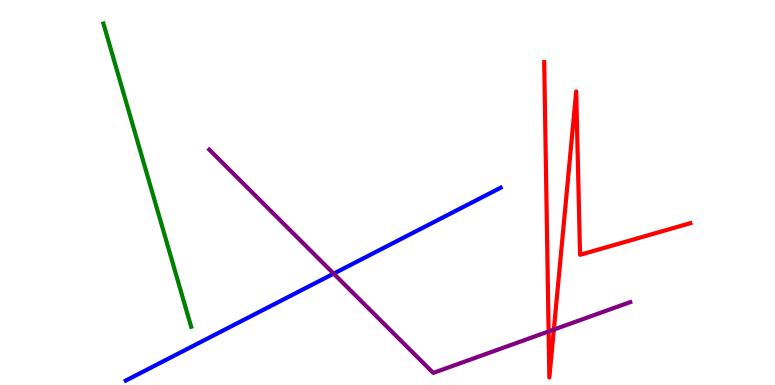[{'lines': ['blue', 'red'], 'intersections': []}, {'lines': ['green', 'red'], 'intersections': []}, {'lines': ['purple', 'red'], 'intersections': [{'x': 7.08, 'y': 1.39}, {'x': 7.15, 'y': 1.44}]}, {'lines': ['blue', 'green'], 'intersections': []}, {'lines': ['blue', 'purple'], 'intersections': [{'x': 4.31, 'y': 2.89}]}, {'lines': ['green', 'purple'], 'intersections': []}]